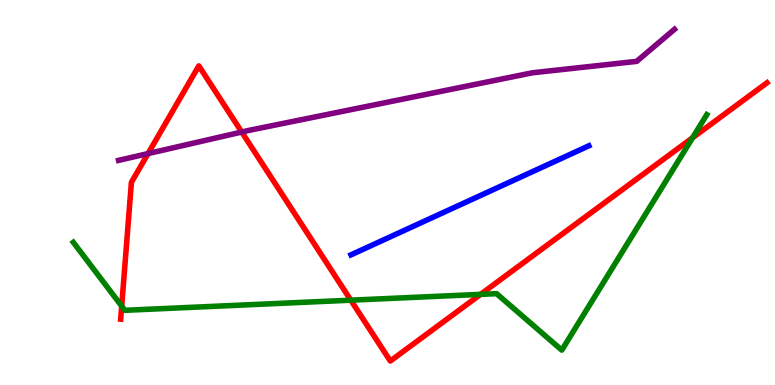[{'lines': ['blue', 'red'], 'intersections': []}, {'lines': ['green', 'red'], 'intersections': [{'x': 1.57, 'y': 2.05}, {'x': 4.53, 'y': 2.2}, {'x': 6.2, 'y': 2.35}, {'x': 8.94, 'y': 6.42}]}, {'lines': ['purple', 'red'], 'intersections': [{'x': 1.91, 'y': 6.01}, {'x': 3.12, 'y': 6.57}]}, {'lines': ['blue', 'green'], 'intersections': []}, {'lines': ['blue', 'purple'], 'intersections': []}, {'lines': ['green', 'purple'], 'intersections': []}]